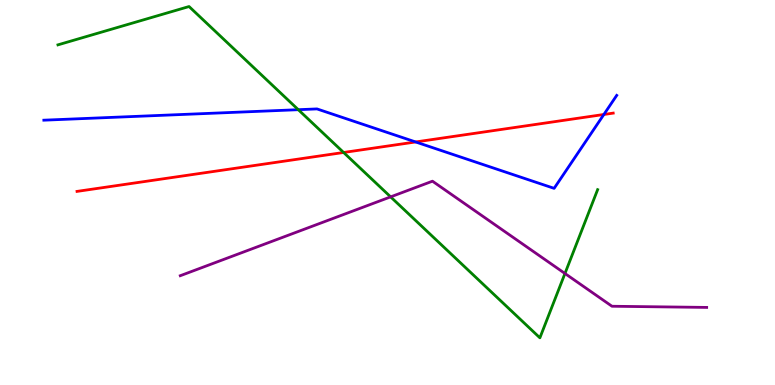[{'lines': ['blue', 'red'], 'intersections': [{'x': 5.36, 'y': 6.31}, {'x': 7.79, 'y': 7.03}]}, {'lines': ['green', 'red'], 'intersections': [{'x': 4.43, 'y': 6.04}]}, {'lines': ['purple', 'red'], 'intersections': []}, {'lines': ['blue', 'green'], 'intersections': [{'x': 3.85, 'y': 7.15}]}, {'lines': ['blue', 'purple'], 'intersections': []}, {'lines': ['green', 'purple'], 'intersections': [{'x': 5.04, 'y': 4.89}, {'x': 7.29, 'y': 2.9}]}]